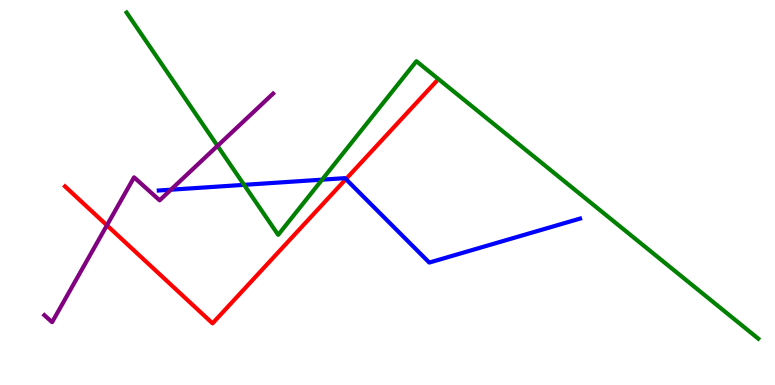[{'lines': ['blue', 'red'], 'intersections': [{'x': 4.46, 'y': 5.35}]}, {'lines': ['green', 'red'], 'intersections': []}, {'lines': ['purple', 'red'], 'intersections': [{'x': 1.38, 'y': 4.15}]}, {'lines': ['blue', 'green'], 'intersections': [{'x': 3.15, 'y': 5.2}, {'x': 4.16, 'y': 5.33}]}, {'lines': ['blue', 'purple'], 'intersections': [{'x': 2.21, 'y': 5.07}]}, {'lines': ['green', 'purple'], 'intersections': [{'x': 2.81, 'y': 6.21}]}]